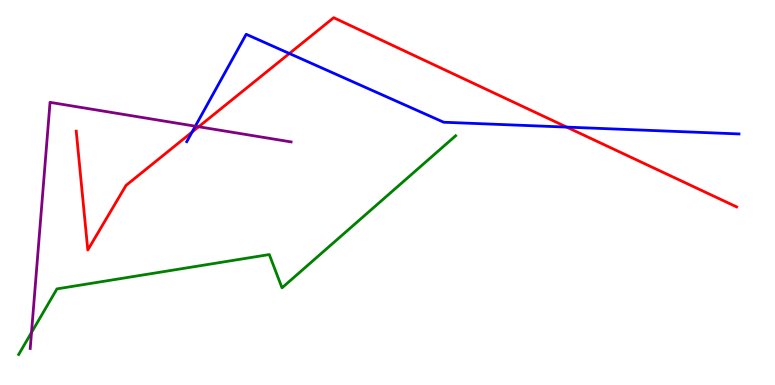[{'lines': ['blue', 'red'], 'intersections': [{'x': 2.48, 'y': 6.57}, {'x': 3.73, 'y': 8.61}, {'x': 7.31, 'y': 6.7}]}, {'lines': ['green', 'red'], 'intersections': []}, {'lines': ['purple', 'red'], 'intersections': [{'x': 2.56, 'y': 6.71}]}, {'lines': ['blue', 'green'], 'intersections': []}, {'lines': ['blue', 'purple'], 'intersections': [{'x': 2.52, 'y': 6.72}]}, {'lines': ['green', 'purple'], 'intersections': [{'x': 0.406, 'y': 1.36}]}]